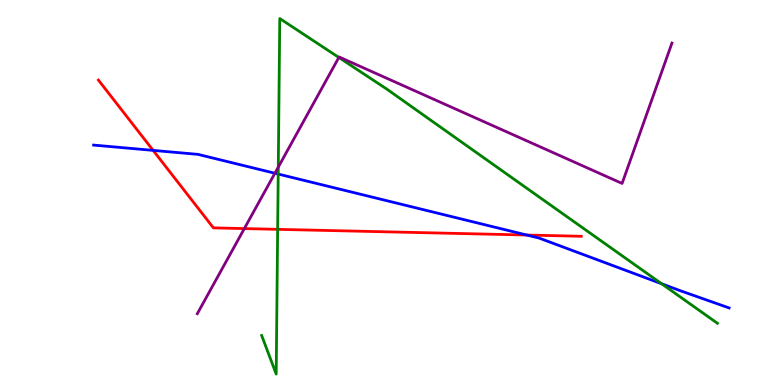[{'lines': ['blue', 'red'], 'intersections': [{'x': 1.98, 'y': 6.09}, {'x': 6.8, 'y': 3.9}]}, {'lines': ['green', 'red'], 'intersections': [{'x': 3.58, 'y': 4.04}]}, {'lines': ['purple', 'red'], 'intersections': [{'x': 3.15, 'y': 4.06}]}, {'lines': ['blue', 'green'], 'intersections': [{'x': 3.59, 'y': 5.48}, {'x': 8.54, 'y': 2.63}]}, {'lines': ['blue', 'purple'], 'intersections': [{'x': 3.55, 'y': 5.5}]}, {'lines': ['green', 'purple'], 'intersections': [{'x': 3.59, 'y': 5.66}, {'x': 4.37, 'y': 8.51}]}]